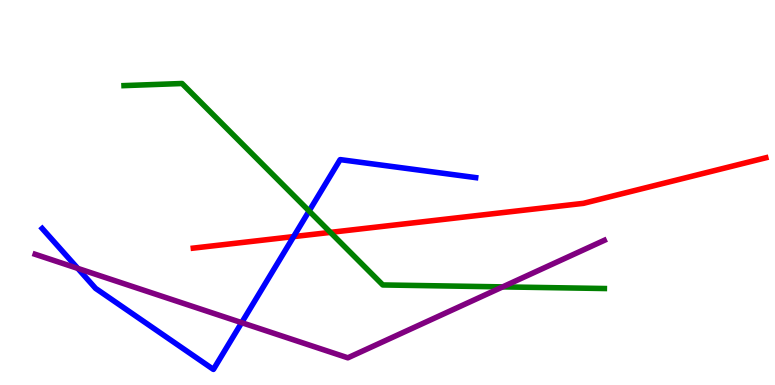[{'lines': ['blue', 'red'], 'intersections': [{'x': 3.79, 'y': 3.85}]}, {'lines': ['green', 'red'], 'intersections': [{'x': 4.26, 'y': 3.96}]}, {'lines': ['purple', 'red'], 'intersections': []}, {'lines': ['blue', 'green'], 'intersections': [{'x': 3.99, 'y': 4.52}]}, {'lines': ['blue', 'purple'], 'intersections': [{'x': 1.0, 'y': 3.03}, {'x': 3.12, 'y': 1.62}]}, {'lines': ['green', 'purple'], 'intersections': [{'x': 6.49, 'y': 2.55}]}]